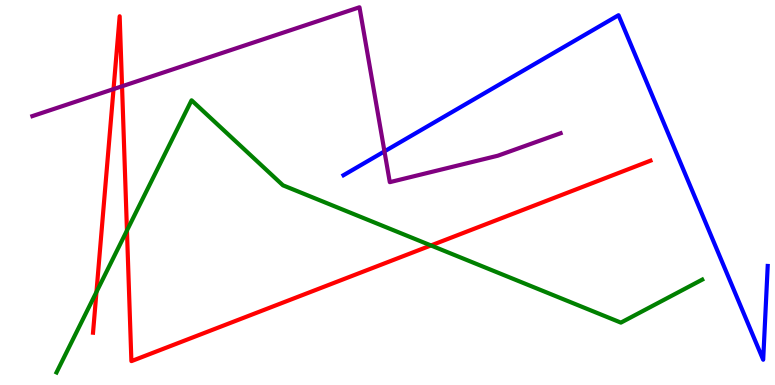[{'lines': ['blue', 'red'], 'intersections': []}, {'lines': ['green', 'red'], 'intersections': [{'x': 1.24, 'y': 2.42}, {'x': 1.64, 'y': 4.01}, {'x': 5.56, 'y': 3.62}]}, {'lines': ['purple', 'red'], 'intersections': [{'x': 1.46, 'y': 7.69}, {'x': 1.57, 'y': 7.76}]}, {'lines': ['blue', 'green'], 'intersections': []}, {'lines': ['blue', 'purple'], 'intersections': [{'x': 4.96, 'y': 6.07}]}, {'lines': ['green', 'purple'], 'intersections': []}]